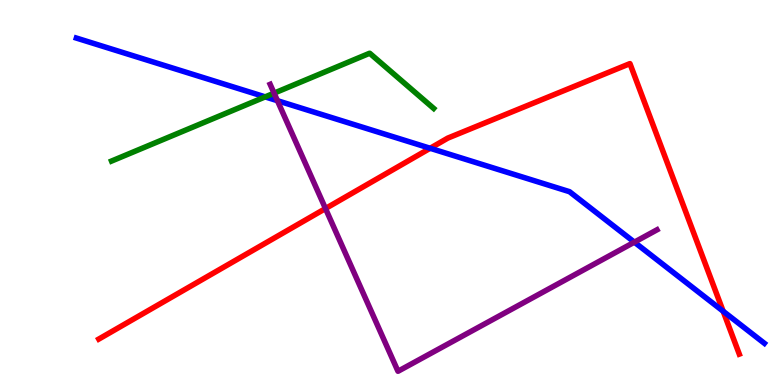[{'lines': ['blue', 'red'], 'intersections': [{'x': 5.55, 'y': 6.15}, {'x': 9.33, 'y': 1.92}]}, {'lines': ['green', 'red'], 'intersections': []}, {'lines': ['purple', 'red'], 'intersections': [{'x': 4.2, 'y': 4.58}]}, {'lines': ['blue', 'green'], 'intersections': [{'x': 3.42, 'y': 7.48}]}, {'lines': ['blue', 'purple'], 'intersections': [{'x': 3.58, 'y': 7.38}, {'x': 8.19, 'y': 3.71}]}, {'lines': ['green', 'purple'], 'intersections': [{'x': 3.54, 'y': 7.58}]}]